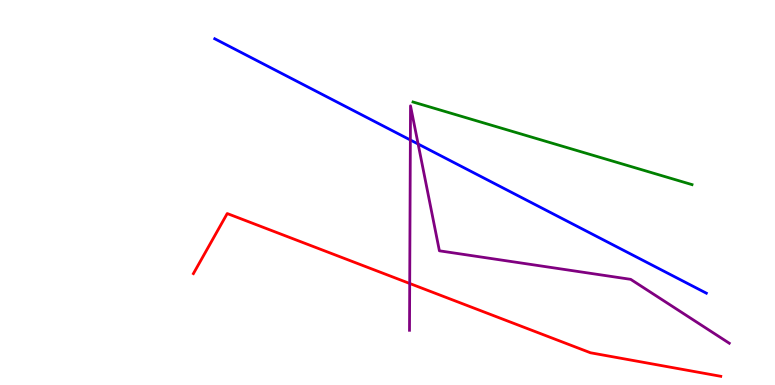[{'lines': ['blue', 'red'], 'intersections': []}, {'lines': ['green', 'red'], 'intersections': []}, {'lines': ['purple', 'red'], 'intersections': [{'x': 5.29, 'y': 2.64}]}, {'lines': ['blue', 'green'], 'intersections': []}, {'lines': ['blue', 'purple'], 'intersections': [{'x': 5.29, 'y': 6.36}, {'x': 5.4, 'y': 6.26}]}, {'lines': ['green', 'purple'], 'intersections': []}]